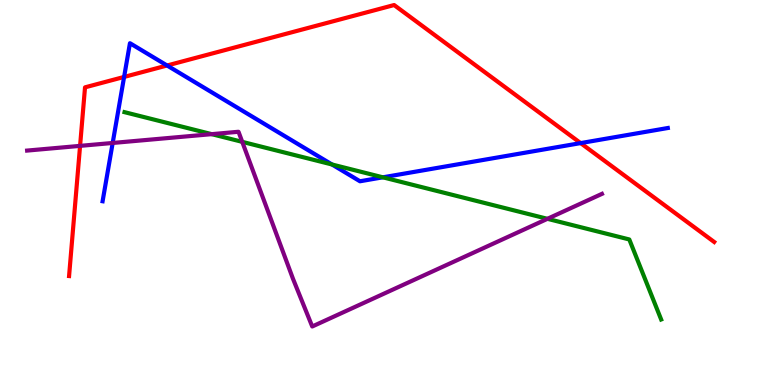[{'lines': ['blue', 'red'], 'intersections': [{'x': 1.6, 'y': 8.0}, {'x': 2.16, 'y': 8.3}, {'x': 7.49, 'y': 6.28}]}, {'lines': ['green', 'red'], 'intersections': []}, {'lines': ['purple', 'red'], 'intersections': [{'x': 1.03, 'y': 6.21}]}, {'lines': ['blue', 'green'], 'intersections': [{'x': 4.28, 'y': 5.73}, {'x': 4.94, 'y': 5.39}]}, {'lines': ['blue', 'purple'], 'intersections': [{'x': 1.45, 'y': 6.29}]}, {'lines': ['green', 'purple'], 'intersections': [{'x': 2.73, 'y': 6.52}, {'x': 3.13, 'y': 6.32}, {'x': 7.06, 'y': 4.32}]}]